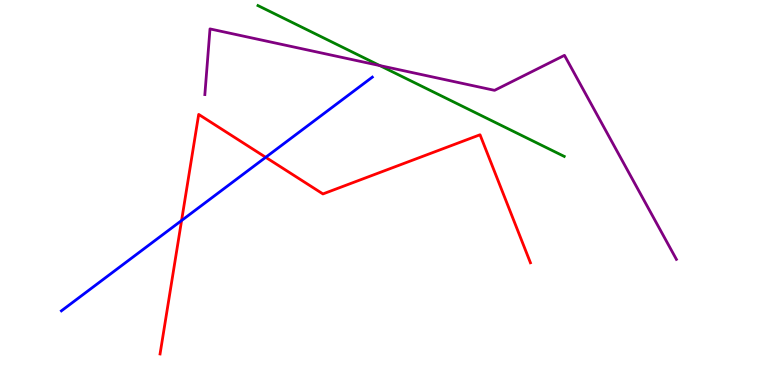[{'lines': ['blue', 'red'], 'intersections': [{'x': 2.34, 'y': 4.27}, {'x': 3.43, 'y': 5.91}]}, {'lines': ['green', 'red'], 'intersections': []}, {'lines': ['purple', 'red'], 'intersections': []}, {'lines': ['blue', 'green'], 'intersections': []}, {'lines': ['blue', 'purple'], 'intersections': []}, {'lines': ['green', 'purple'], 'intersections': [{'x': 4.9, 'y': 8.3}]}]